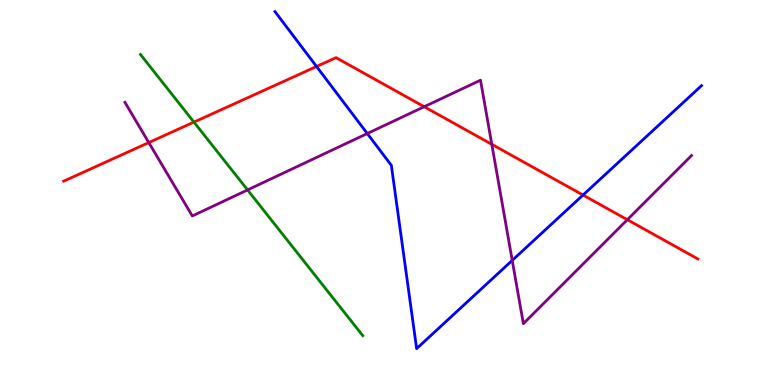[{'lines': ['blue', 'red'], 'intersections': [{'x': 4.08, 'y': 8.27}, {'x': 7.52, 'y': 4.93}]}, {'lines': ['green', 'red'], 'intersections': [{'x': 2.5, 'y': 6.83}]}, {'lines': ['purple', 'red'], 'intersections': [{'x': 1.92, 'y': 6.3}, {'x': 5.47, 'y': 7.23}, {'x': 6.35, 'y': 6.25}, {'x': 8.09, 'y': 4.29}]}, {'lines': ['blue', 'green'], 'intersections': []}, {'lines': ['blue', 'purple'], 'intersections': [{'x': 4.74, 'y': 6.53}, {'x': 6.61, 'y': 3.24}]}, {'lines': ['green', 'purple'], 'intersections': [{'x': 3.19, 'y': 5.07}]}]